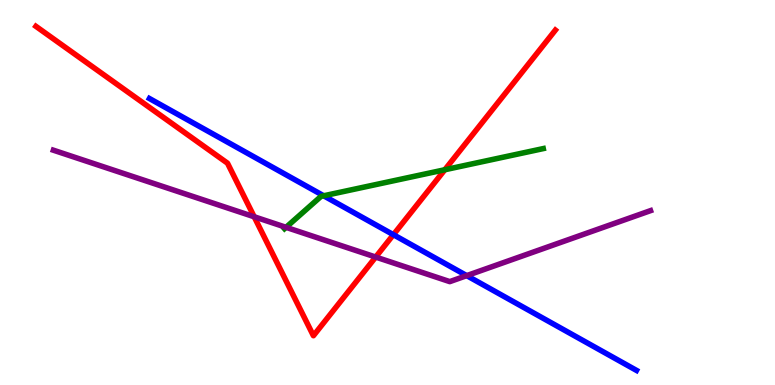[{'lines': ['blue', 'red'], 'intersections': [{'x': 5.08, 'y': 3.9}]}, {'lines': ['green', 'red'], 'intersections': [{'x': 5.74, 'y': 5.59}]}, {'lines': ['purple', 'red'], 'intersections': [{'x': 3.28, 'y': 4.37}, {'x': 4.85, 'y': 3.32}]}, {'lines': ['blue', 'green'], 'intersections': [{'x': 4.18, 'y': 4.91}]}, {'lines': ['blue', 'purple'], 'intersections': [{'x': 6.02, 'y': 2.84}]}, {'lines': ['green', 'purple'], 'intersections': [{'x': 3.69, 'y': 4.1}]}]